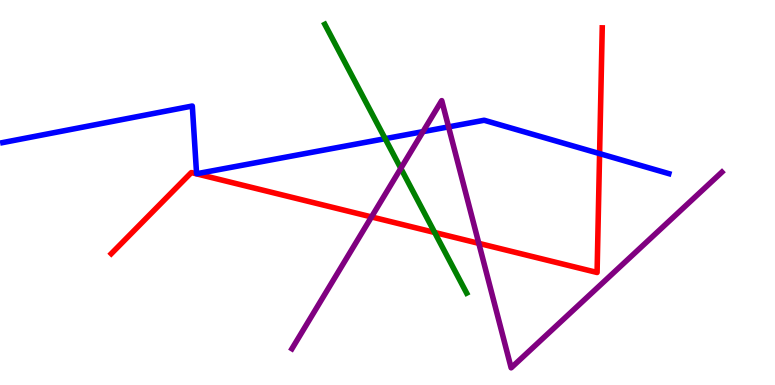[{'lines': ['blue', 'red'], 'intersections': [{'x': 7.74, 'y': 6.01}]}, {'lines': ['green', 'red'], 'intersections': [{'x': 5.61, 'y': 3.96}]}, {'lines': ['purple', 'red'], 'intersections': [{'x': 4.79, 'y': 4.37}, {'x': 6.18, 'y': 3.68}]}, {'lines': ['blue', 'green'], 'intersections': [{'x': 4.97, 'y': 6.4}]}, {'lines': ['blue', 'purple'], 'intersections': [{'x': 5.46, 'y': 6.58}, {'x': 5.79, 'y': 6.7}]}, {'lines': ['green', 'purple'], 'intersections': [{'x': 5.17, 'y': 5.63}]}]